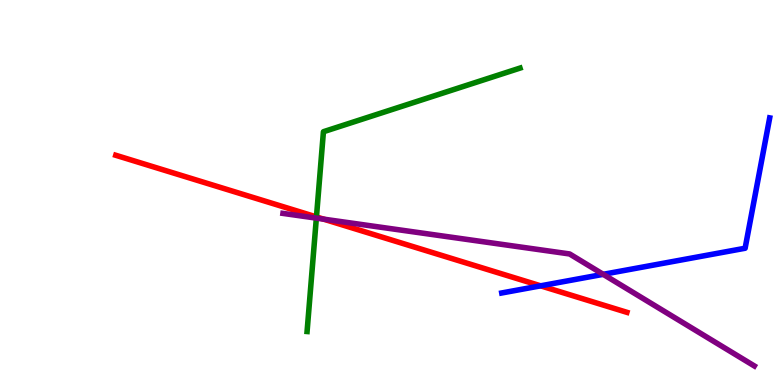[{'lines': ['blue', 'red'], 'intersections': [{'x': 6.98, 'y': 2.58}]}, {'lines': ['green', 'red'], 'intersections': [{'x': 4.08, 'y': 4.37}]}, {'lines': ['purple', 'red'], 'intersections': [{'x': 4.18, 'y': 4.31}]}, {'lines': ['blue', 'green'], 'intersections': []}, {'lines': ['blue', 'purple'], 'intersections': [{'x': 7.78, 'y': 2.87}]}, {'lines': ['green', 'purple'], 'intersections': [{'x': 4.08, 'y': 4.33}]}]